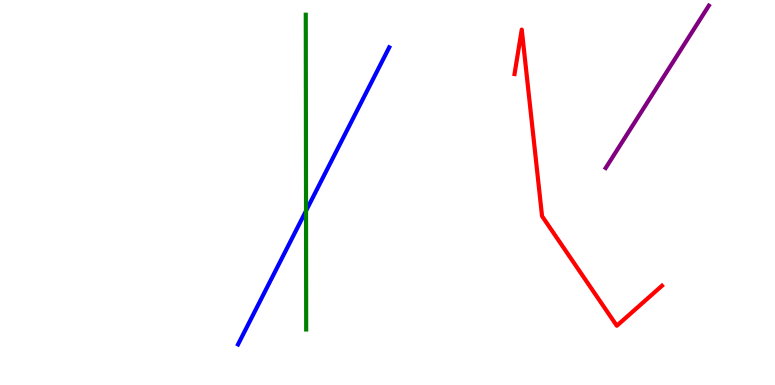[{'lines': ['blue', 'red'], 'intersections': []}, {'lines': ['green', 'red'], 'intersections': []}, {'lines': ['purple', 'red'], 'intersections': []}, {'lines': ['blue', 'green'], 'intersections': [{'x': 3.95, 'y': 4.52}]}, {'lines': ['blue', 'purple'], 'intersections': []}, {'lines': ['green', 'purple'], 'intersections': []}]